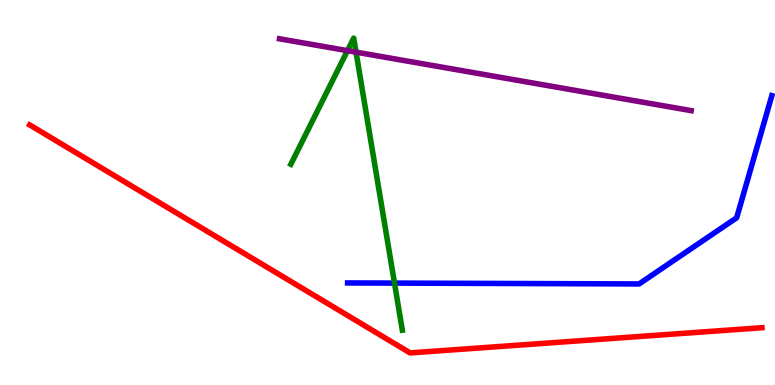[{'lines': ['blue', 'red'], 'intersections': []}, {'lines': ['green', 'red'], 'intersections': []}, {'lines': ['purple', 'red'], 'intersections': []}, {'lines': ['blue', 'green'], 'intersections': [{'x': 5.09, 'y': 2.65}]}, {'lines': ['blue', 'purple'], 'intersections': []}, {'lines': ['green', 'purple'], 'intersections': [{'x': 4.48, 'y': 8.68}, {'x': 4.59, 'y': 8.65}]}]